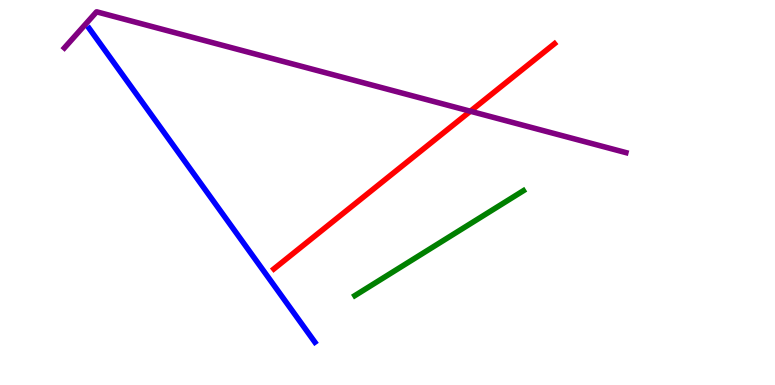[{'lines': ['blue', 'red'], 'intersections': []}, {'lines': ['green', 'red'], 'intersections': []}, {'lines': ['purple', 'red'], 'intersections': [{'x': 6.07, 'y': 7.11}]}, {'lines': ['blue', 'green'], 'intersections': []}, {'lines': ['blue', 'purple'], 'intersections': []}, {'lines': ['green', 'purple'], 'intersections': []}]